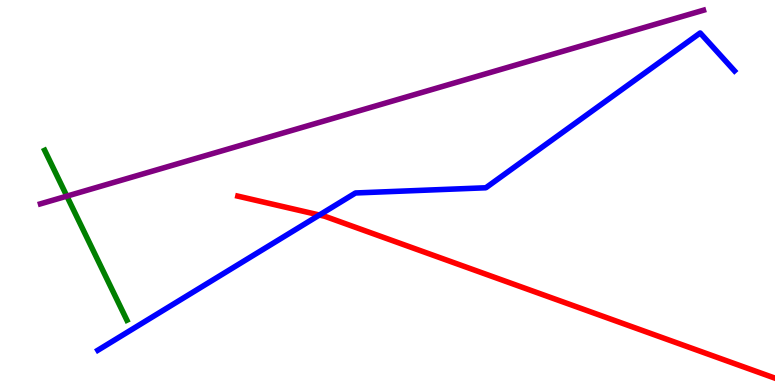[{'lines': ['blue', 'red'], 'intersections': [{'x': 4.12, 'y': 4.41}]}, {'lines': ['green', 'red'], 'intersections': []}, {'lines': ['purple', 'red'], 'intersections': []}, {'lines': ['blue', 'green'], 'intersections': []}, {'lines': ['blue', 'purple'], 'intersections': []}, {'lines': ['green', 'purple'], 'intersections': [{'x': 0.863, 'y': 4.91}]}]